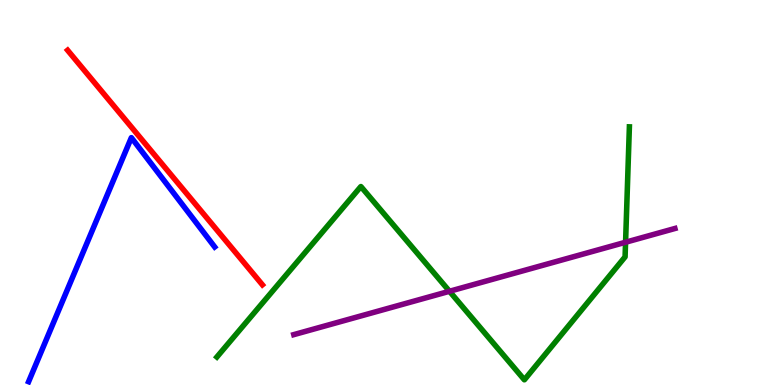[{'lines': ['blue', 'red'], 'intersections': []}, {'lines': ['green', 'red'], 'intersections': []}, {'lines': ['purple', 'red'], 'intersections': []}, {'lines': ['blue', 'green'], 'intersections': []}, {'lines': ['blue', 'purple'], 'intersections': []}, {'lines': ['green', 'purple'], 'intersections': [{'x': 5.8, 'y': 2.43}, {'x': 8.07, 'y': 3.71}]}]